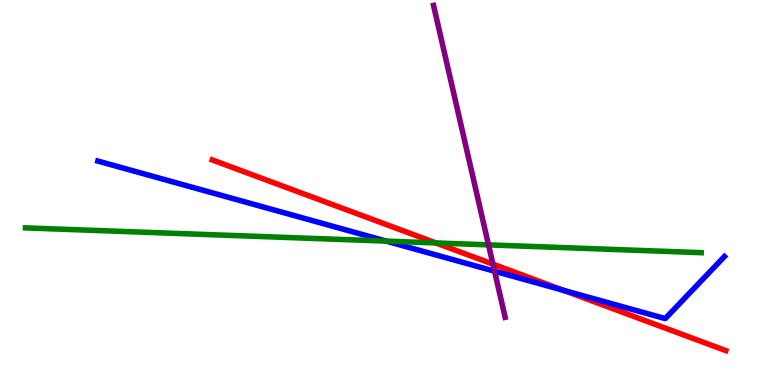[{'lines': ['blue', 'red'], 'intersections': [{'x': 7.27, 'y': 2.46}]}, {'lines': ['green', 'red'], 'intersections': [{'x': 5.62, 'y': 3.69}]}, {'lines': ['purple', 'red'], 'intersections': [{'x': 6.36, 'y': 3.14}]}, {'lines': ['blue', 'green'], 'intersections': [{'x': 4.98, 'y': 3.74}]}, {'lines': ['blue', 'purple'], 'intersections': [{'x': 6.38, 'y': 2.96}]}, {'lines': ['green', 'purple'], 'intersections': [{'x': 6.3, 'y': 3.64}]}]